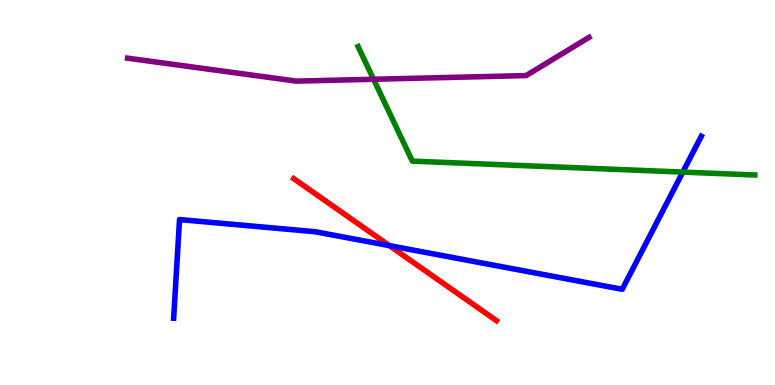[{'lines': ['blue', 'red'], 'intersections': [{'x': 5.02, 'y': 3.62}]}, {'lines': ['green', 'red'], 'intersections': []}, {'lines': ['purple', 'red'], 'intersections': []}, {'lines': ['blue', 'green'], 'intersections': [{'x': 8.81, 'y': 5.53}]}, {'lines': ['blue', 'purple'], 'intersections': []}, {'lines': ['green', 'purple'], 'intersections': [{'x': 4.82, 'y': 7.94}]}]